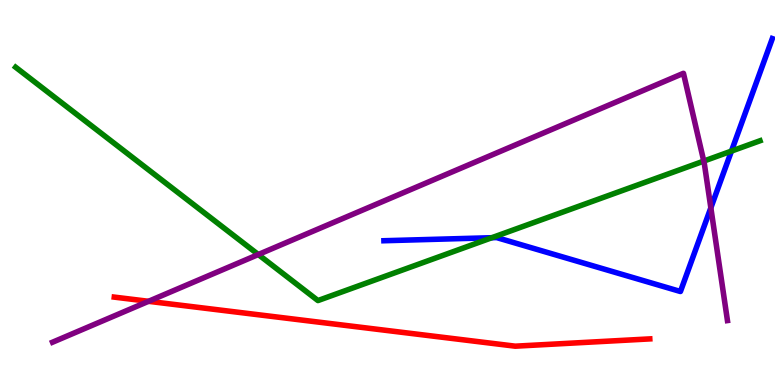[{'lines': ['blue', 'red'], 'intersections': []}, {'lines': ['green', 'red'], 'intersections': []}, {'lines': ['purple', 'red'], 'intersections': [{'x': 1.92, 'y': 2.17}]}, {'lines': ['blue', 'green'], 'intersections': [{'x': 6.35, 'y': 3.83}, {'x': 9.44, 'y': 6.08}]}, {'lines': ['blue', 'purple'], 'intersections': [{'x': 9.17, 'y': 4.6}]}, {'lines': ['green', 'purple'], 'intersections': [{'x': 3.33, 'y': 3.39}, {'x': 9.08, 'y': 5.82}]}]